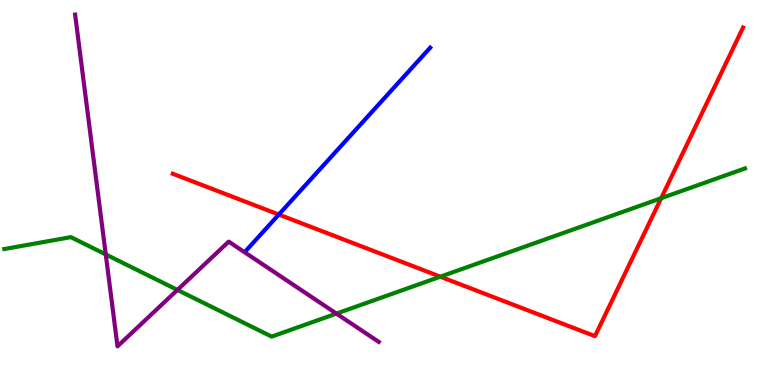[{'lines': ['blue', 'red'], 'intersections': [{'x': 3.6, 'y': 4.43}]}, {'lines': ['green', 'red'], 'intersections': [{'x': 5.68, 'y': 2.81}, {'x': 8.53, 'y': 4.85}]}, {'lines': ['purple', 'red'], 'intersections': []}, {'lines': ['blue', 'green'], 'intersections': []}, {'lines': ['blue', 'purple'], 'intersections': []}, {'lines': ['green', 'purple'], 'intersections': [{'x': 1.36, 'y': 3.39}, {'x': 2.29, 'y': 2.47}, {'x': 4.34, 'y': 1.85}]}]